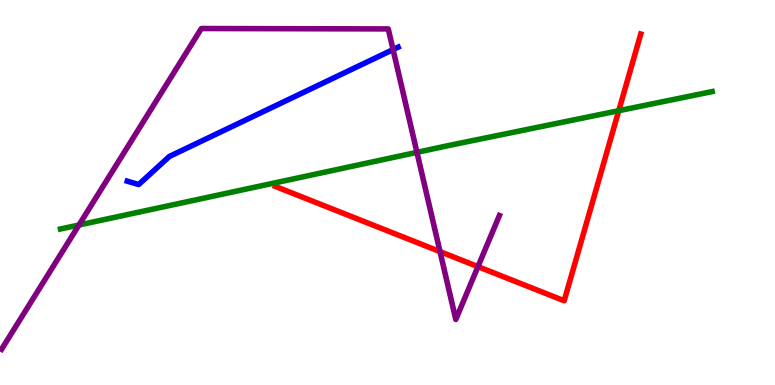[{'lines': ['blue', 'red'], 'intersections': []}, {'lines': ['green', 'red'], 'intersections': [{'x': 7.98, 'y': 7.12}]}, {'lines': ['purple', 'red'], 'intersections': [{'x': 5.68, 'y': 3.46}, {'x': 6.17, 'y': 3.07}]}, {'lines': ['blue', 'green'], 'intersections': []}, {'lines': ['blue', 'purple'], 'intersections': [{'x': 5.07, 'y': 8.71}]}, {'lines': ['green', 'purple'], 'intersections': [{'x': 1.02, 'y': 4.16}, {'x': 5.38, 'y': 6.04}]}]